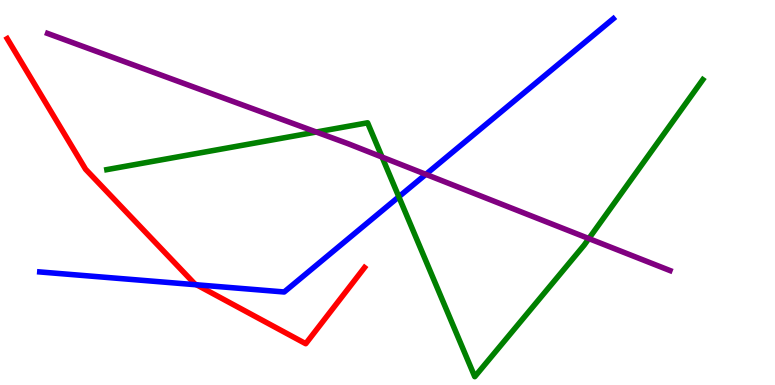[{'lines': ['blue', 'red'], 'intersections': [{'x': 2.54, 'y': 2.6}]}, {'lines': ['green', 'red'], 'intersections': []}, {'lines': ['purple', 'red'], 'intersections': []}, {'lines': ['blue', 'green'], 'intersections': [{'x': 5.15, 'y': 4.89}]}, {'lines': ['blue', 'purple'], 'intersections': [{'x': 5.49, 'y': 5.47}]}, {'lines': ['green', 'purple'], 'intersections': [{'x': 4.08, 'y': 6.57}, {'x': 4.93, 'y': 5.92}, {'x': 7.6, 'y': 3.8}]}]